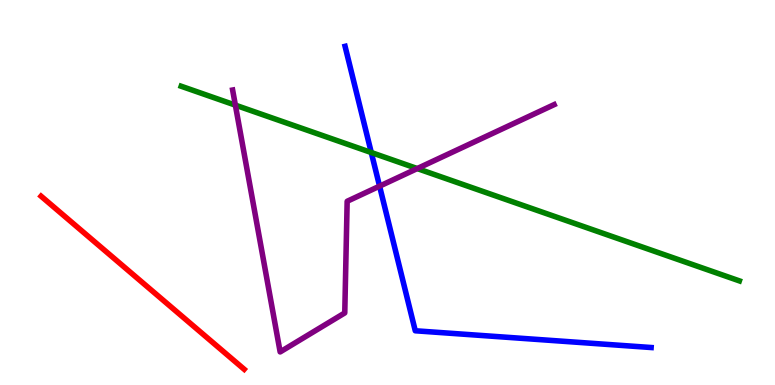[{'lines': ['blue', 'red'], 'intersections': []}, {'lines': ['green', 'red'], 'intersections': []}, {'lines': ['purple', 'red'], 'intersections': []}, {'lines': ['blue', 'green'], 'intersections': [{'x': 4.79, 'y': 6.04}]}, {'lines': ['blue', 'purple'], 'intersections': [{'x': 4.9, 'y': 5.16}]}, {'lines': ['green', 'purple'], 'intersections': [{'x': 3.04, 'y': 7.27}, {'x': 5.38, 'y': 5.62}]}]